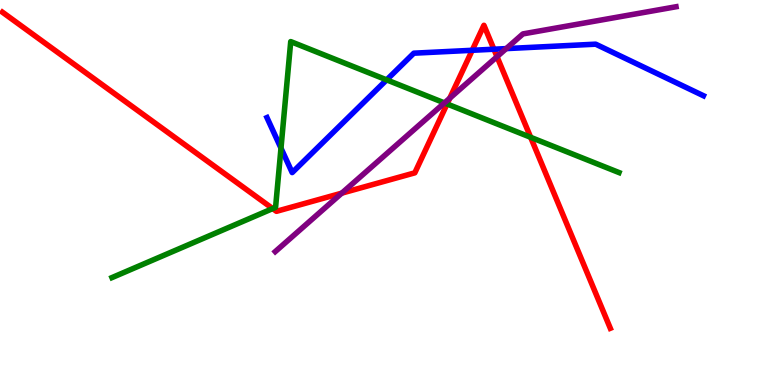[{'lines': ['blue', 'red'], 'intersections': [{'x': 6.09, 'y': 8.69}, {'x': 6.37, 'y': 8.72}]}, {'lines': ['green', 'red'], 'intersections': [{'x': 3.52, 'y': 4.58}, {'x': 5.77, 'y': 7.3}, {'x': 6.85, 'y': 6.43}]}, {'lines': ['purple', 'red'], 'intersections': [{'x': 4.41, 'y': 4.98}, {'x': 5.8, 'y': 7.45}, {'x': 6.41, 'y': 8.53}]}, {'lines': ['blue', 'green'], 'intersections': [{'x': 3.63, 'y': 6.15}, {'x': 4.99, 'y': 7.93}]}, {'lines': ['blue', 'purple'], 'intersections': [{'x': 6.53, 'y': 8.74}]}, {'lines': ['green', 'purple'], 'intersections': [{'x': 5.73, 'y': 7.33}]}]